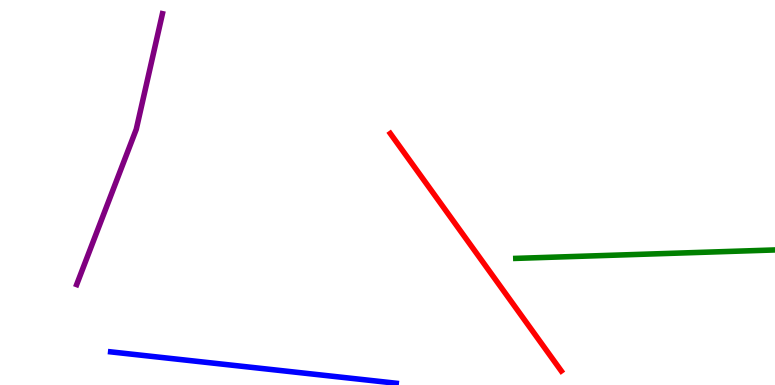[{'lines': ['blue', 'red'], 'intersections': []}, {'lines': ['green', 'red'], 'intersections': []}, {'lines': ['purple', 'red'], 'intersections': []}, {'lines': ['blue', 'green'], 'intersections': []}, {'lines': ['blue', 'purple'], 'intersections': []}, {'lines': ['green', 'purple'], 'intersections': []}]